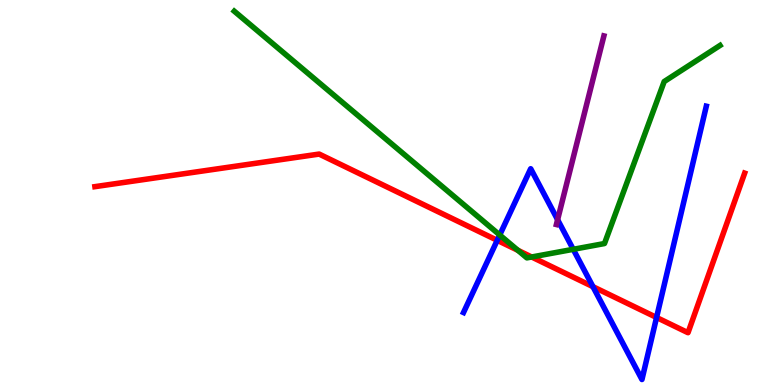[{'lines': ['blue', 'red'], 'intersections': [{'x': 6.42, 'y': 3.76}, {'x': 7.65, 'y': 2.55}, {'x': 8.47, 'y': 1.75}]}, {'lines': ['green', 'red'], 'intersections': [{'x': 6.68, 'y': 3.5}, {'x': 6.86, 'y': 3.32}]}, {'lines': ['purple', 'red'], 'intersections': []}, {'lines': ['blue', 'green'], 'intersections': [{'x': 6.45, 'y': 3.9}, {'x': 7.4, 'y': 3.52}]}, {'lines': ['blue', 'purple'], 'intersections': [{'x': 7.19, 'y': 4.29}]}, {'lines': ['green', 'purple'], 'intersections': []}]